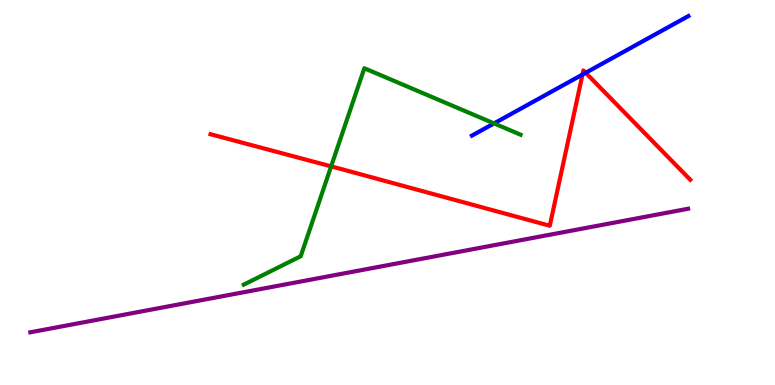[{'lines': ['blue', 'red'], 'intersections': [{'x': 7.52, 'y': 8.06}, {'x': 7.56, 'y': 8.11}]}, {'lines': ['green', 'red'], 'intersections': [{'x': 4.27, 'y': 5.68}]}, {'lines': ['purple', 'red'], 'intersections': []}, {'lines': ['blue', 'green'], 'intersections': [{'x': 6.37, 'y': 6.79}]}, {'lines': ['blue', 'purple'], 'intersections': []}, {'lines': ['green', 'purple'], 'intersections': []}]